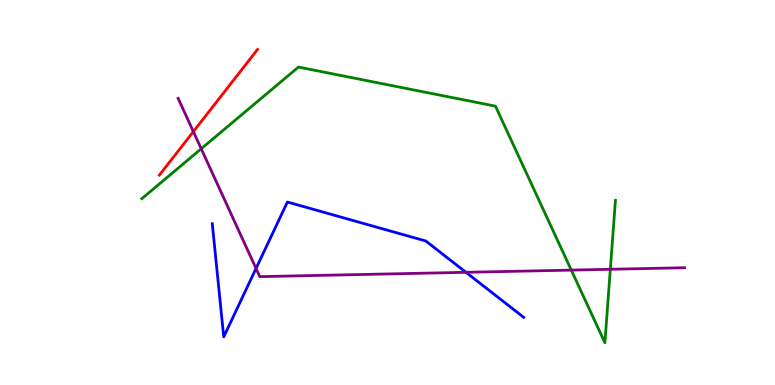[{'lines': ['blue', 'red'], 'intersections': []}, {'lines': ['green', 'red'], 'intersections': []}, {'lines': ['purple', 'red'], 'intersections': [{'x': 2.5, 'y': 6.58}]}, {'lines': ['blue', 'green'], 'intersections': []}, {'lines': ['blue', 'purple'], 'intersections': [{'x': 3.3, 'y': 3.03}, {'x': 6.01, 'y': 2.93}]}, {'lines': ['green', 'purple'], 'intersections': [{'x': 2.6, 'y': 6.14}, {'x': 7.37, 'y': 2.98}, {'x': 7.88, 'y': 3.01}]}]